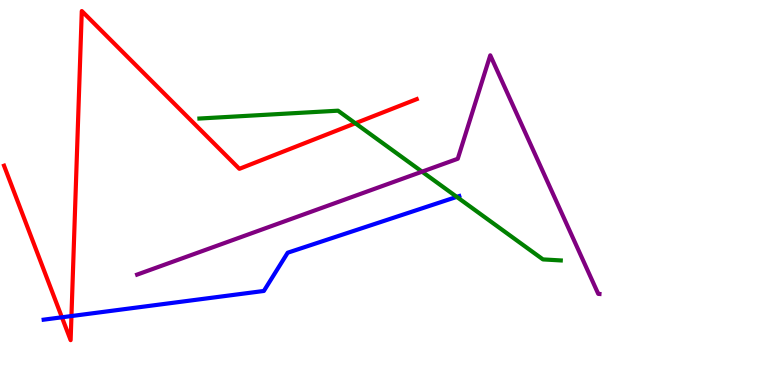[{'lines': ['blue', 'red'], 'intersections': [{'x': 0.799, 'y': 1.76}, {'x': 0.922, 'y': 1.79}]}, {'lines': ['green', 'red'], 'intersections': [{'x': 4.58, 'y': 6.8}]}, {'lines': ['purple', 'red'], 'intersections': []}, {'lines': ['blue', 'green'], 'intersections': [{'x': 5.89, 'y': 4.89}]}, {'lines': ['blue', 'purple'], 'intersections': []}, {'lines': ['green', 'purple'], 'intersections': [{'x': 5.45, 'y': 5.54}]}]